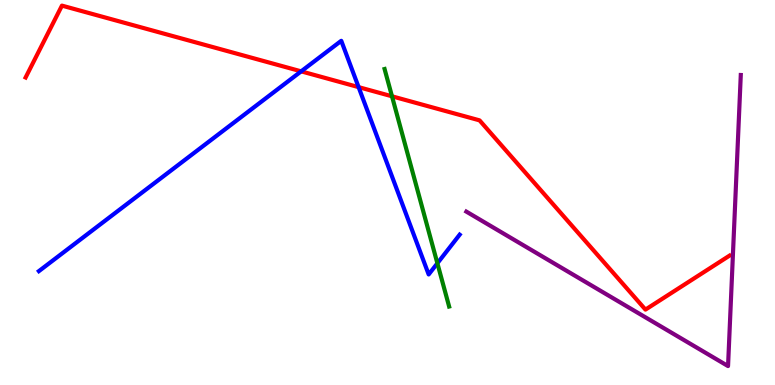[{'lines': ['blue', 'red'], 'intersections': [{'x': 3.89, 'y': 8.15}, {'x': 4.63, 'y': 7.74}]}, {'lines': ['green', 'red'], 'intersections': [{'x': 5.06, 'y': 7.5}]}, {'lines': ['purple', 'red'], 'intersections': []}, {'lines': ['blue', 'green'], 'intersections': [{'x': 5.64, 'y': 3.16}]}, {'lines': ['blue', 'purple'], 'intersections': []}, {'lines': ['green', 'purple'], 'intersections': []}]